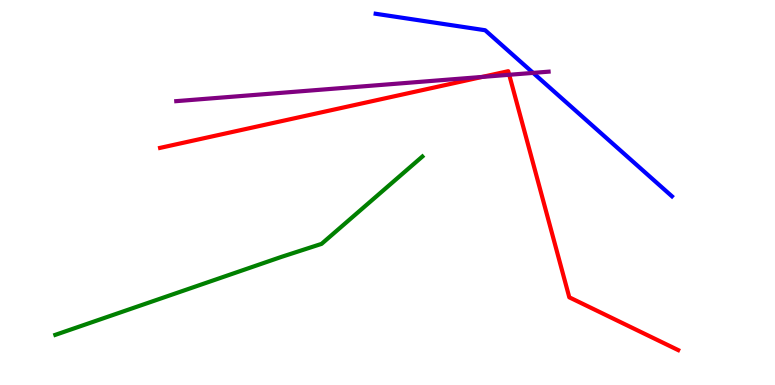[{'lines': ['blue', 'red'], 'intersections': []}, {'lines': ['green', 'red'], 'intersections': []}, {'lines': ['purple', 'red'], 'intersections': [{'x': 6.22, 'y': 8.0}, {'x': 6.57, 'y': 8.06}]}, {'lines': ['blue', 'green'], 'intersections': []}, {'lines': ['blue', 'purple'], 'intersections': [{'x': 6.88, 'y': 8.11}]}, {'lines': ['green', 'purple'], 'intersections': []}]